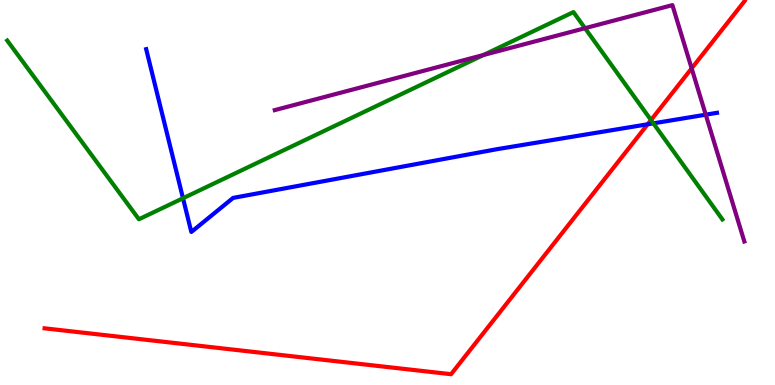[{'lines': ['blue', 'red'], 'intersections': [{'x': 8.36, 'y': 6.77}]}, {'lines': ['green', 'red'], 'intersections': [{'x': 8.4, 'y': 6.88}]}, {'lines': ['purple', 'red'], 'intersections': [{'x': 8.92, 'y': 8.22}]}, {'lines': ['blue', 'green'], 'intersections': [{'x': 2.36, 'y': 4.85}, {'x': 8.43, 'y': 6.8}]}, {'lines': ['blue', 'purple'], 'intersections': [{'x': 9.11, 'y': 7.02}]}, {'lines': ['green', 'purple'], 'intersections': [{'x': 6.24, 'y': 8.57}, {'x': 7.55, 'y': 9.27}]}]